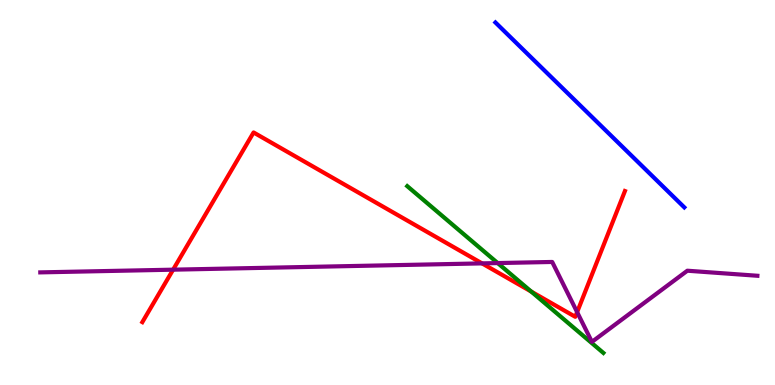[{'lines': ['blue', 'red'], 'intersections': []}, {'lines': ['green', 'red'], 'intersections': [{'x': 6.85, 'y': 2.43}]}, {'lines': ['purple', 'red'], 'intersections': [{'x': 2.23, 'y': 3.0}, {'x': 6.22, 'y': 3.16}, {'x': 7.45, 'y': 1.89}]}, {'lines': ['blue', 'green'], 'intersections': []}, {'lines': ['blue', 'purple'], 'intersections': []}, {'lines': ['green', 'purple'], 'intersections': [{'x': 6.42, 'y': 3.17}]}]